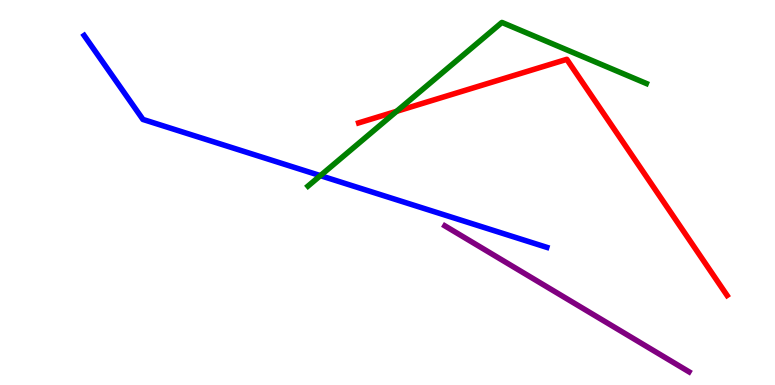[{'lines': ['blue', 'red'], 'intersections': []}, {'lines': ['green', 'red'], 'intersections': [{'x': 5.12, 'y': 7.11}]}, {'lines': ['purple', 'red'], 'intersections': []}, {'lines': ['blue', 'green'], 'intersections': [{'x': 4.13, 'y': 5.44}]}, {'lines': ['blue', 'purple'], 'intersections': []}, {'lines': ['green', 'purple'], 'intersections': []}]